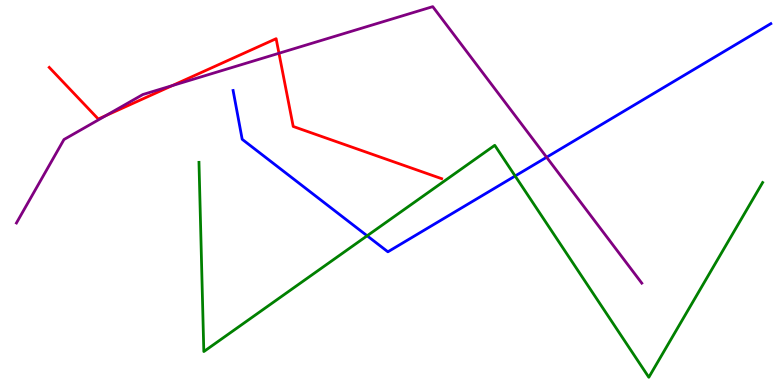[{'lines': ['blue', 'red'], 'intersections': []}, {'lines': ['green', 'red'], 'intersections': []}, {'lines': ['purple', 'red'], 'intersections': [{'x': 1.37, 'y': 7.0}, {'x': 2.22, 'y': 7.78}, {'x': 3.6, 'y': 8.62}]}, {'lines': ['blue', 'green'], 'intersections': [{'x': 4.74, 'y': 3.88}, {'x': 6.65, 'y': 5.43}]}, {'lines': ['blue', 'purple'], 'intersections': [{'x': 7.05, 'y': 5.92}]}, {'lines': ['green', 'purple'], 'intersections': []}]